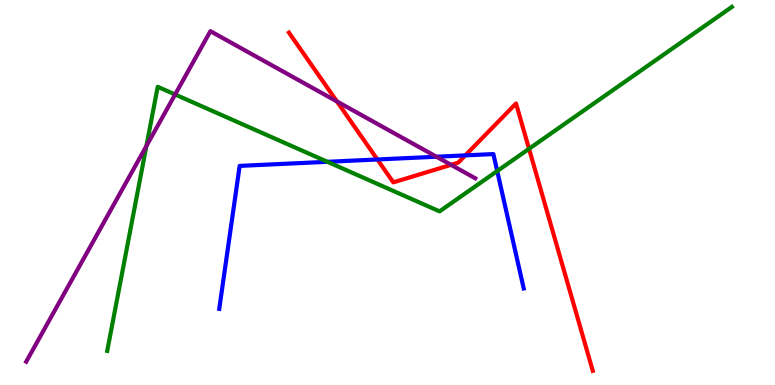[{'lines': ['blue', 'red'], 'intersections': [{'x': 4.87, 'y': 5.86}, {'x': 6.0, 'y': 5.96}]}, {'lines': ['green', 'red'], 'intersections': [{'x': 6.83, 'y': 6.14}]}, {'lines': ['purple', 'red'], 'intersections': [{'x': 4.35, 'y': 7.37}, {'x': 5.82, 'y': 5.72}]}, {'lines': ['blue', 'green'], 'intersections': [{'x': 4.22, 'y': 5.8}, {'x': 6.42, 'y': 5.56}]}, {'lines': ['blue', 'purple'], 'intersections': [{'x': 5.63, 'y': 5.93}]}, {'lines': ['green', 'purple'], 'intersections': [{'x': 1.89, 'y': 6.21}, {'x': 2.26, 'y': 7.55}]}]